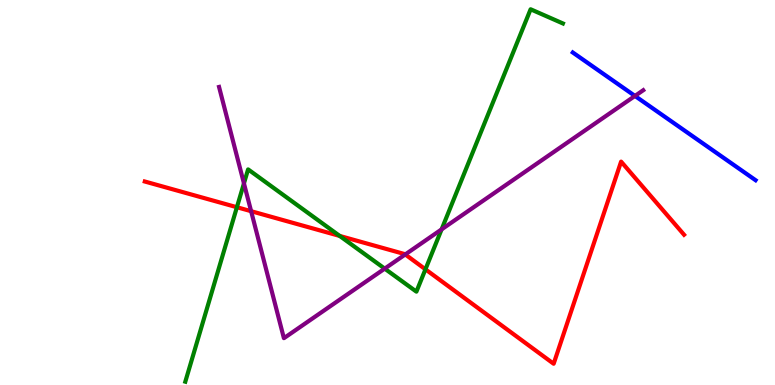[{'lines': ['blue', 'red'], 'intersections': []}, {'lines': ['green', 'red'], 'intersections': [{'x': 3.06, 'y': 4.62}, {'x': 4.38, 'y': 3.87}, {'x': 5.49, 'y': 3.0}]}, {'lines': ['purple', 'red'], 'intersections': [{'x': 3.24, 'y': 4.51}, {'x': 5.23, 'y': 3.39}]}, {'lines': ['blue', 'green'], 'intersections': []}, {'lines': ['blue', 'purple'], 'intersections': [{'x': 8.19, 'y': 7.51}]}, {'lines': ['green', 'purple'], 'intersections': [{'x': 3.15, 'y': 5.24}, {'x': 4.96, 'y': 3.02}, {'x': 5.7, 'y': 4.04}]}]